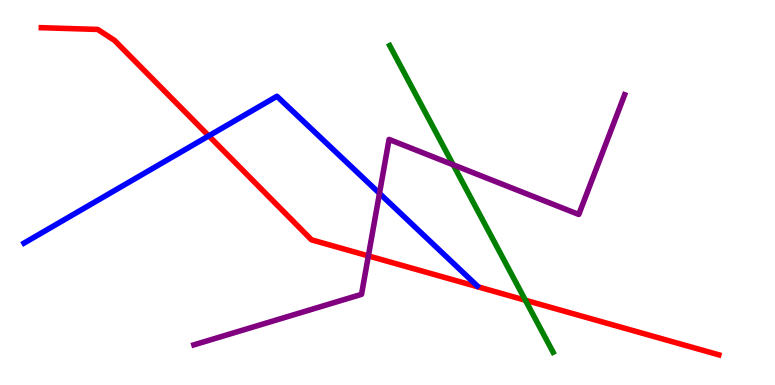[{'lines': ['blue', 'red'], 'intersections': [{'x': 2.69, 'y': 6.47}]}, {'lines': ['green', 'red'], 'intersections': [{'x': 6.78, 'y': 2.2}]}, {'lines': ['purple', 'red'], 'intersections': [{'x': 4.75, 'y': 3.35}]}, {'lines': ['blue', 'green'], 'intersections': []}, {'lines': ['blue', 'purple'], 'intersections': [{'x': 4.9, 'y': 4.98}]}, {'lines': ['green', 'purple'], 'intersections': [{'x': 5.85, 'y': 5.72}]}]